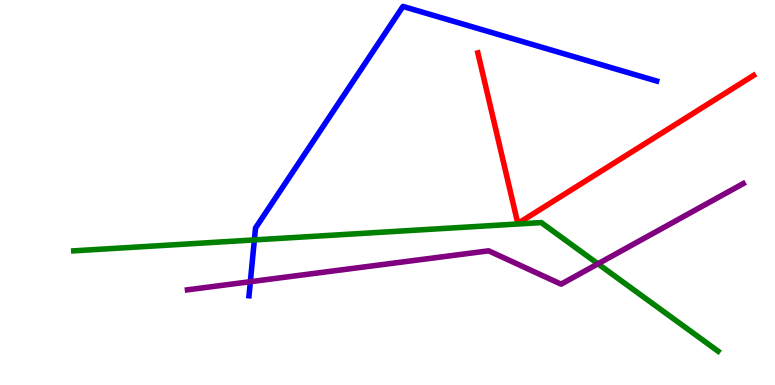[{'lines': ['blue', 'red'], 'intersections': []}, {'lines': ['green', 'red'], 'intersections': []}, {'lines': ['purple', 'red'], 'intersections': []}, {'lines': ['blue', 'green'], 'intersections': [{'x': 3.28, 'y': 3.77}]}, {'lines': ['blue', 'purple'], 'intersections': [{'x': 3.23, 'y': 2.68}]}, {'lines': ['green', 'purple'], 'intersections': [{'x': 7.72, 'y': 3.15}]}]